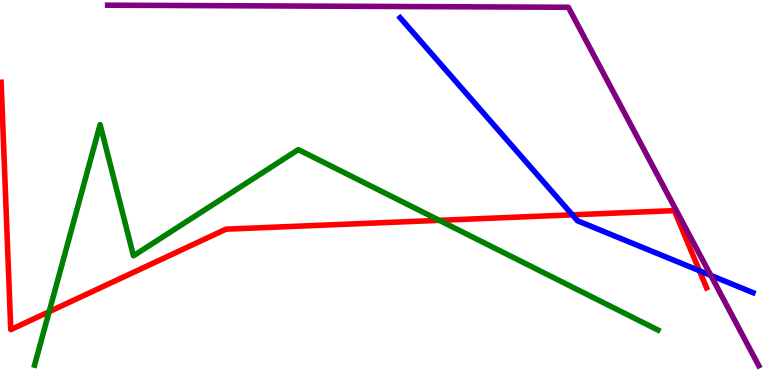[{'lines': ['blue', 'red'], 'intersections': [{'x': 7.39, 'y': 4.42}, {'x': 9.02, 'y': 2.97}]}, {'lines': ['green', 'red'], 'intersections': [{'x': 0.634, 'y': 1.9}, {'x': 5.67, 'y': 4.28}]}, {'lines': ['purple', 'red'], 'intersections': []}, {'lines': ['blue', 'green'], 'intersections': []}, {'lines': ['blue', 'purple'], 'intersections': [{'x': 9.17, 'y': 2.85}]}, {'lines': ['green', 'purple'], 'intersections': []}]